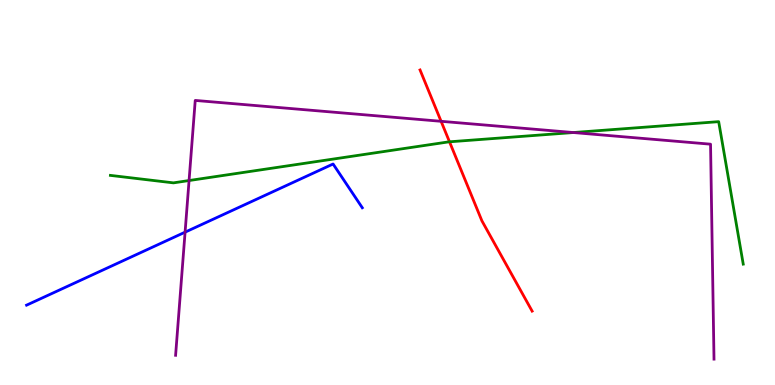[{'lines': ['blue', 'red'], 'intersections': []}, {'lines': ['green', 'red'], 'intersections': [{'x': 5.8, 'y': 6.32}]}, {'lines': ['purple', 'red'], 'intersections': [{'x': 5.69, 'y': 6.85}]}, {'lines': ['blue', 'green'], 'intersections': []}, {'lines': ['blue', 'purple'], 'intersections': [{'x': 2.39, 'y': 3.97}]}, {'lines': ['green', 'purple'], 'intersections': [{'x': 2.44, 'y': 5.31}, {'x': 7.4, 'y': 6.56}]}]